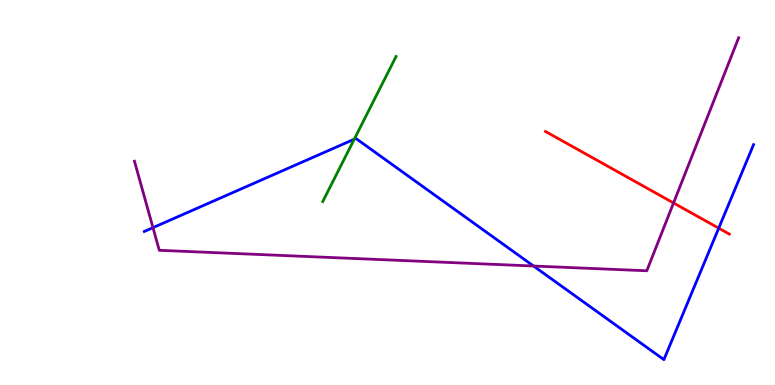[{'lines': ['blue', 'red'], 'intersections': [{'x': 9.27, 'y': 4.07}]}, {'lines': ['green', 'red'], 'intersections': []}, {'lines': ['purple', 'red'], 'intersections': [{'x': 8.69, 'y': 4.73}]}, {'lines': ['blue', 'green'], 'intersections': [{'x': 4.57, 'y': 6.38}]}, {'lines': ['blue', 'purple'], 'intersections': [{'x': 1.97, 'y': 4.09}, {'x': 6.88, 'y': 3.09}]}, {'lines': ['green', 'purple'], 'intersections': []}]